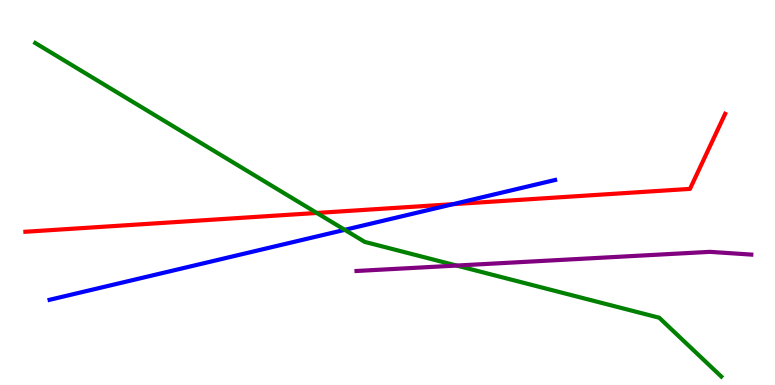[{'lines': ['blue', 'red'], 'intersections': [{'x': 5.85, 'y': 4.7}]}, {'lines': ['green', 'red'], 'intersections': [{'x': 4.09, 'y': 4.47}]}, {'lines': ['purple', 'red'], 'intersections': []}, {'lines': ['blue', 'green'], 'intersections': [{'x': 4.45, 'y': 4.03}]}, {'lines': ['blue', 'purple'], 'intersections': []}, {'lines': ['green', 'purple'], 'intersections': [{'x': 5.89, 'y': 3.1}]}]